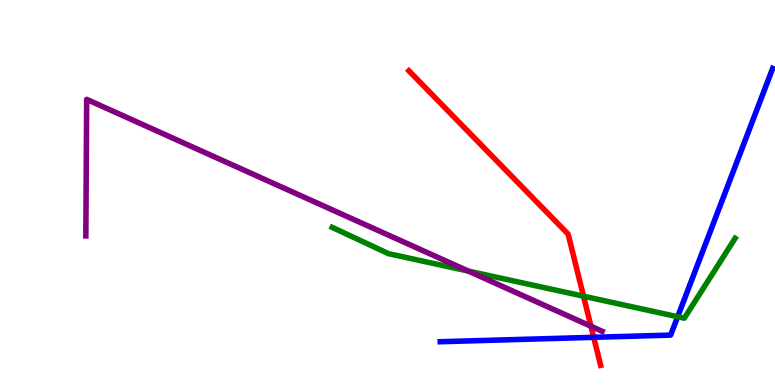[{'lines': ['blue', 'red'], 'intersections': [{'x': 7.66, 'y': 1.24}]}, {'lines': ['green', 'red'], 'intersections': [{'x': 7.53, 'y': 2.31}]}, {'lines': ['purple', 'red'], 'intersections': [{'x': 7.63, 'y': 1.53}]}, {'lines': ['blue', 'green'], 'intersections': [{'x': 8.74, 'y': 1.77}]}, {'lines': ['blue', 'purple'], 'intersections': []}, {'lines': ['green', 'purple'], 'intersections': [{'x': 6.04, 'y': 2.96}]}]